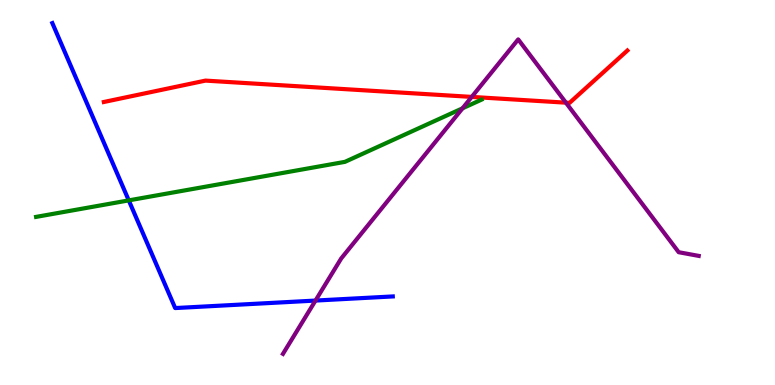[{'lines': ['blue', 'red'], 'intersections': []}, {'lines': ['green', 'red'], 'intersections': []}, {'lines': ['purple', 'red'], 'intersections': [{'x': 6.09, 'y': 7.48}, {'x': 7.3, 'y': 7.33}]}, {'lines': ['blue', 'green'], 'intersections': [{'x': 1.66, 'y': 4.8}]}, {'lines': ['blue', 'purple'], 'intersections': [{'x': 4.07, 'y': 2.19}]}, {'lines': ['green', 'purple'], 'intersections': [{'x': 5.97, 'y': 7.19}]}]